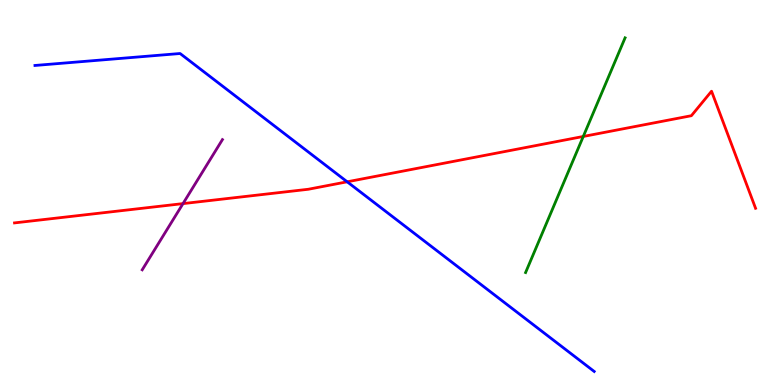[{'lines': ['blue', 'red'], 'intersections': [{'x': 4.48, 'y': 5.28}]}, {'lines': ['green', 'red'], 'intersections': [{'x': 7.53, 'y': 6.46}]}, {'lines': ['purple', 'red'], 'intersections': [{'x': 2.36, 'y': 4.71}]}, {'lines': ['blue', 'green'], 'intersections': []}, {'lines': ['blue', 'purple'], 'intersections': []}, {'lines': ['green', 'purple'], 'intersections': []}]